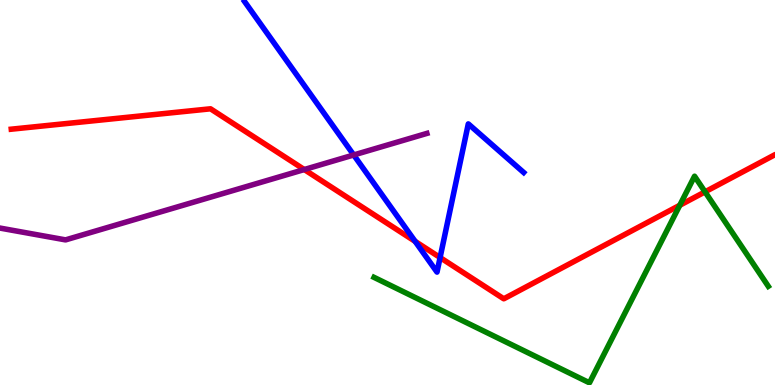[{'lines': ['blue', 'red'], 'intersections': [{'x': 5.36, 'y': 3.73}, {'x': 5.68, 'y': 3.31}]}, {'lines': ['green', 'red'], 'intersections': [{'x': 8.77, 'y': 4.67}, {'x': 9.1, 'y': 5.02}]}, {'lines': ['purple', 'red'], 'intersections': [{'x': 3.93, 'y': 5.6}]}, {'lines': ['blue', 'green'], 'intersections': []}, {'lines': ['blue', 'purple'], 'intersections': [{'x': 4.56, 'y': 5.97}]}, {'lines': ['green', 'purple'], 'intersections': []}]